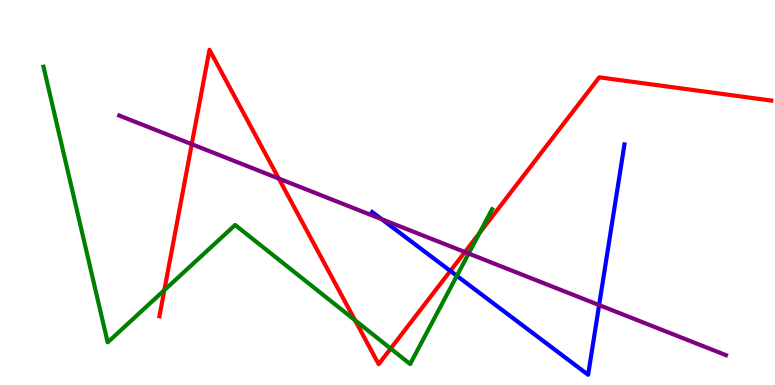[{'lines': ['blue', 'red'], 'intersections': [{'x': 5.81, 'y': 2.96}]}, {'lines': ['green', 'red'], 'intersections': [{'x': 2.12, 'y': 2.46}, {'x': 4.58, 'y': 1.68}, {'x': 5.04, 'y': 0.946}, {'x': 6.19, 'y': 3.95}]}, {'lines': ['purple', 'red'], 'intersections': [{'x': 2.47, 'y': 6.26}, {'x': 3.6, 'y': 5.36}, {'x': 6.0, 'y': 3.45}]}, {'lines': ['blue', 'green'], 'intersections': [{'x': 5.89, 'y': 2.84}]}, {'lines': ['blue', 'purple'], 'intersections': [{'x': 4.93, 'y': 4.31}, {'x': 7.73, 'y': 2.08}]}, {'lines': ['green', 'purple'], 'intersections': [{'x': 6.05, 'y': 3.41}]}]